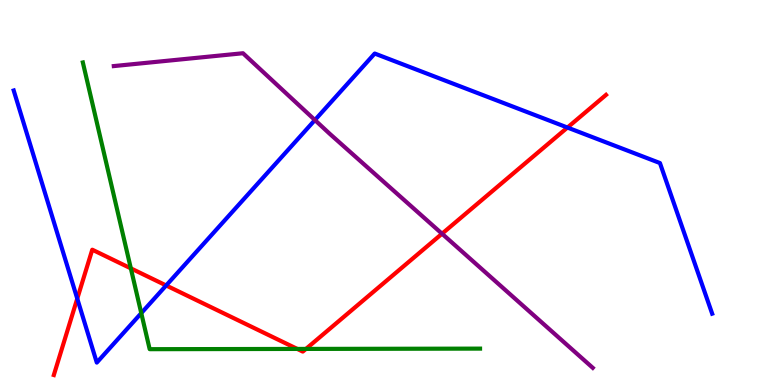[{'lines': ['blue', 'red'], 'intersections': [{'x': 0.997, 'y': 2.24}, {'x': 2.14, 'y': 2.59}, {'x': 7.32, 'y': 6.69}]}, {'lines': ['green', 'red'], 'intersections': [{'x': 1.69, 'y': 3.03}, {'x': 3.84, 'y': 0.937}, {'x': 3.95, 'y': 0.937}]}, {'lines': ['purple', 'red'], 'intersections': [{'x': 5.7, 'y': 3.93}]}, {'lines': ['blue', 'green'], 'intersections': [{'x': 1.82, 'y': 1.87}]}, {'lines': ['blue', 'purple'], 'intersections': [{'x': 4.06, 'y': 6.88}]}, {'lines': ['green', 'purple'], 'intersections': []}]